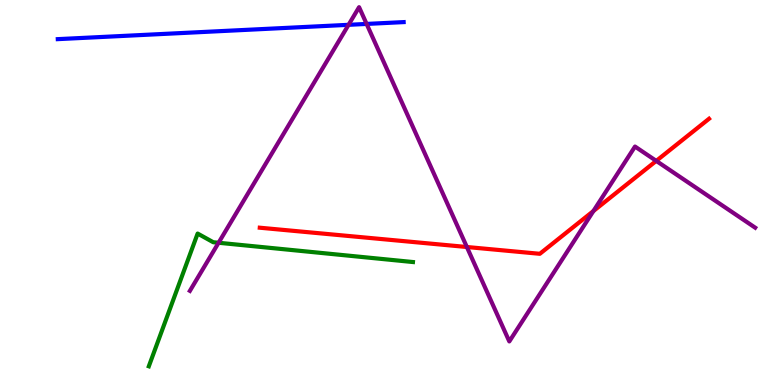[{'lines': ['blue', 'red'], 'intersections': []}, {'lines': ['green', 'red'], 'intersections': []}, {'lines': ['purple', 'red'], 'intersections': [{'x': 6.02, 'y': 3.58}, {'x': 7.66, 'y': 4.52}, {'x': 8.47, 'y': 5.82}]}, {'lines': ['blue', 'green'], 'intersections': []}, {'lines': ['blue', 'purple'], 'intersections': [{'x': 4.5, 'y': 9.36}, {'x': 4.73, 'y': 9.38}]}, {'lines': ['green', 'purple'], 'intersections': [{'x': 2.82, 'y': 3.69}]}]